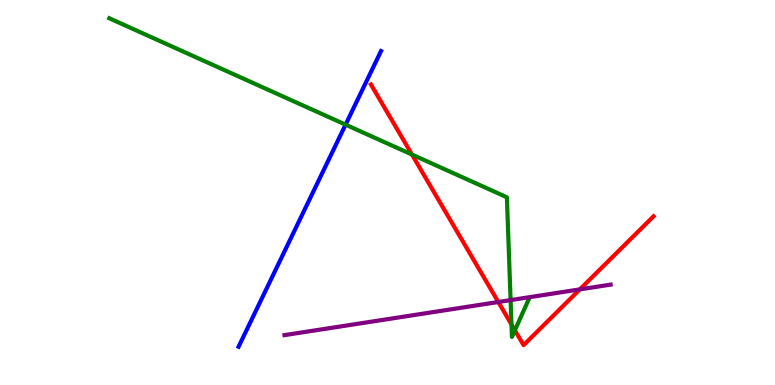[{'lines': ['blue', 'red'], 'intersections': []}, {'lines': ['green', 'red'], 'intersections': [{'x': 5.32, 'y': 5.99}, {'x': 6.6, 'y': 1.57}, {'x': 6.64, 'y': 1.42}]}, {'lines': ['purple', 'red'], 'intersections': [{'x': 6.43, 'y': 2.16}, {'x': 7.48, 'y': 2.48}]}, {'lines': ['blue', 'green'], 'intersections': [{'x': 4.46, 'y': 6.76}]}, {'lines': ['blue', 'purple'], 'intersections': []}, {'lines': ['green', 'purple'], 'intersections': [{'x': 6.59, 'y': 2.2}]}]